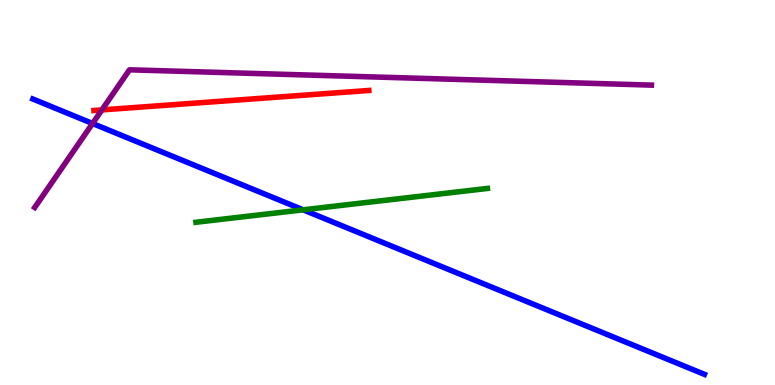[{'lines': ['blue', 'red'], 'intersections': []}, {'lines': ['green', 'red'], 'intersections': []}, {'lines': ['purple', 'red'], 'intersections': [{'x': 1.31, 'y': 7.15}]}, {'lines': ['blue', 'green'], 'intersections': [{'x': 3.91, 'y': 4.55}]}, {'lines': ['blue', 'purple'], 'intersections': [{'x': 1.19, 'y': 6.79}]}, {'lines': ['green', 'purple'], 'intersections': []}]